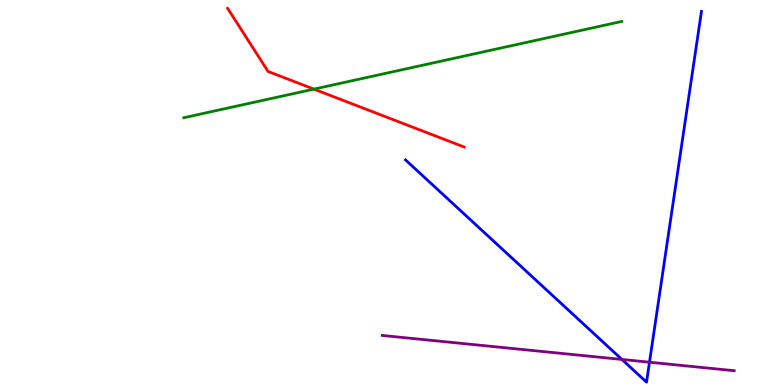[{'lines': ['blue', 'red'], 'intersections': []}, {'lines': ['green', 'red'], 'intersections': [{'x': 4.05, 'y': 7.69}]}, {'lines': ['purple', 'red'], 'intersections': []}, {'lines': ['blue', 'green'], 'intersections': []}, {'lines': ['blue', 'purple'], 'intersections': [{'x': 8.02, 'y': 0.663}, {'x': 8.38, 'y': 0.592}]}, {'lines': ['green', 'purple'], 'intersections': []}]